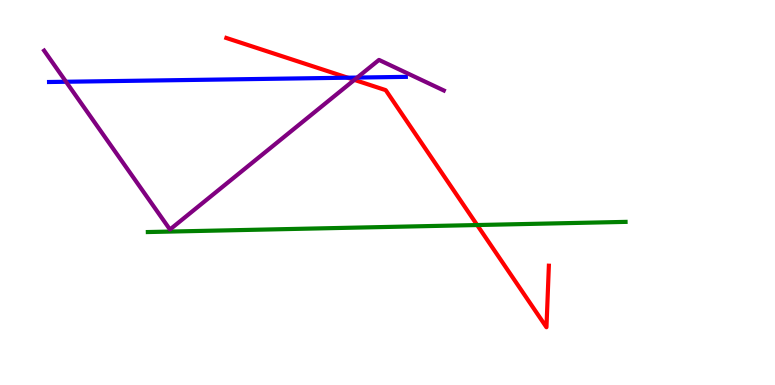[{'lines': ['blue', 'red'], 'intersections': [{'x': 4.49, 'y': 7.98}]}, {'lines': ['green', 'red'], 'intersections': [{'x': 6.16, 'y': 4.15}]}, {'lines': ['purple', 'red'], 'intersections': [{'x': 4.57, 'y': 7.93}]}, {'lines': ['blue', 'green'], 'intersections': []}, {'lines': ['blue', 'purple'], 'intersections': [{'x': 0.852, 'y': 7.88}, {'x': 4.61, 'y': 7.99}]}, {'lines': ['green', 'purple'], 'intersections': []}]